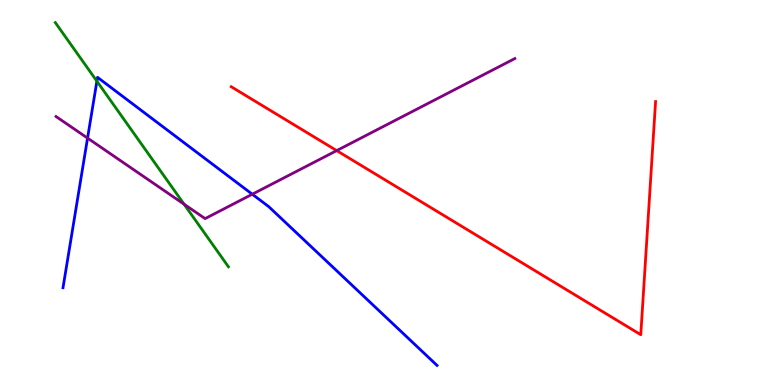[{'lines': ['blue', 'red'], 'intersections': []}, {'lines': ['green', 'red'], 'intersections': []}, {'lines': ['purple', 'red'], 'intersections': [{'x': 4.34, 'y': 6.09}]}, {'lines': ['blue', 'green'], 'intersections': [{'x': 1.25, 'y': 7.89}]}, {'lines': ['blue', 'purple'], 'intersections': [{'x': 1.13, 'y': 6.41}, {'x': 3.26, 'y': 4.96}]}, {'lines': ['green', 'purple'], 'intersections': [{'x': 2.38, 'y': 4.7}]}]